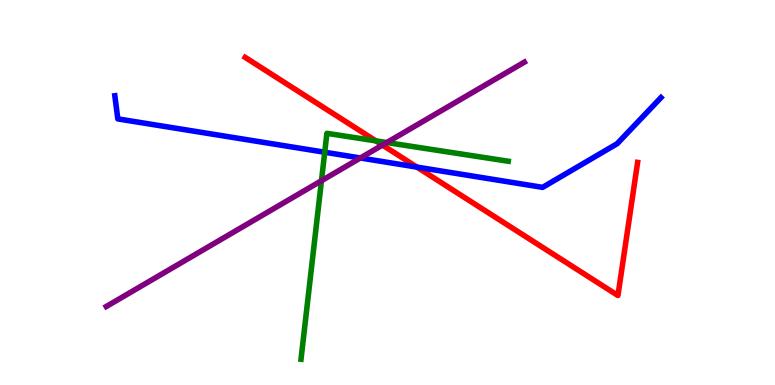[{'lines': ['blue', 'red'], 'intersections': [{'x': 5.38, 'y': 5.66}]}, {'lines': ['green', 'red'], 'intersections': [{'x': 4.85, 'y': 6.34}]}, {'lines': ['purple', 'red'], 'intersections': [{'x': 4.93, 'y': 6.23}]}, {'lines': ['blue', 'green'], 'intersections': [{'x': 4.19, 'y': 6.05}]}, {'lines': ['blue', 'purple'], 'intersections': [{'x': 4.65, 'y': 5.9}]}, {'lines': ['green', 'purple'], 'intersections': [{'x': 4.15, 'y': 5.31}, {'x': 4.99, 'y': 6.3}]}]